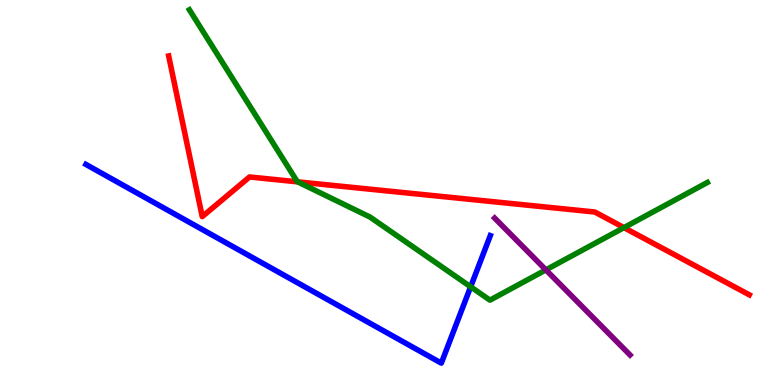[{'lines': ['blue', 'red'], 'intersections': []}, {'lines': ['green', 'red'], 'intersections': [{'x': 3.84, 'y': 5.28}, {'x': 8.05, 'y': 4.09}]}, {'lines': ['purple', 'red'], 'intersections': []}, {'lines': ['blue', 'green'], 'intersections': [{'x': 6.07, 'y': 2.55}]}, {'lines': ['blue', 'purple'], 'intersections': []}, {'lines': ['green', 'purple'], 'intersections': [{'x': 7.04, 'y': 2.99}]}]